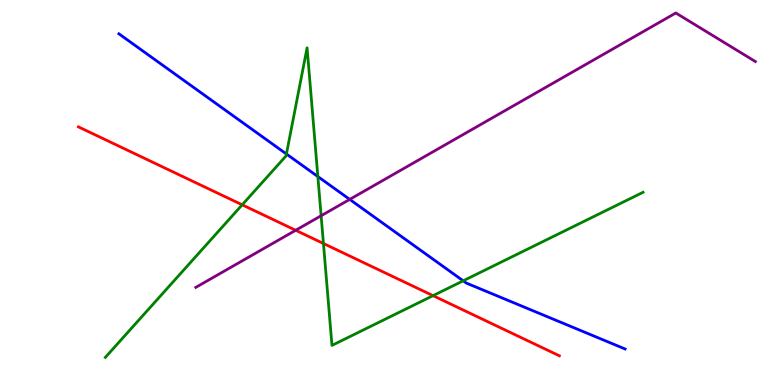[{'lines': ['blue', 'red'], 'intersections': []}, {'lines': ['green', 'red'], 'intersections': [{'x': 3.13, 'y': 4.68}, {'x': 4.17, 'y': 3.68}, {'x': 5.59, 'y': 2.32}]}, {'lines': ['purple', 'red'], 'intersections': [{'x': 3.82, 'y': 4.02}]}, {'lines': ['blue', 'green'], 'intersections': [{'x': 3.7, 'y': 6.0}, {'x': 4.1, 'y': 5.41}, {'x': 5.98, 'y': 2.71}]}, {'lines': ['blue', 'purple'], 'intersections': [{'x': 4.51, 'y': 4.82}]}, {'lines': ['green', 'purple'], 'intersections': [{'x': 4.14, 'y': 4.4}]}]